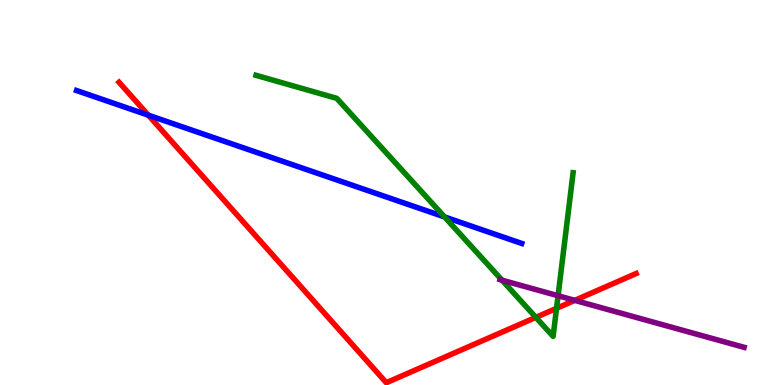[{'lines': ['blue', 'red'], 'intersections': [{'x': 1.91, 'y': 7.01}]}, {'lines': ['green', 'red'], 'intersections': [{'x': 6.91, 'y': 1.76}, {'x': 7.18, 'y': 1.99}]}, {'lines': ['purple', 'red'], 'intersections': [{'x': 7.42, 'y': 2.2}]}, {'lines': ['blue', 'green'], 'intersections': [{'x': 5.74, 'y': 4.37}]}, {'lines': ['blue', 'purple'], 'intersections': []}, {'lines': ['green', 'purple'], 'intersections': [{'x': 6.48, 'y': 2.72}, {'x': 7.2, 'y': 2.32}]}]